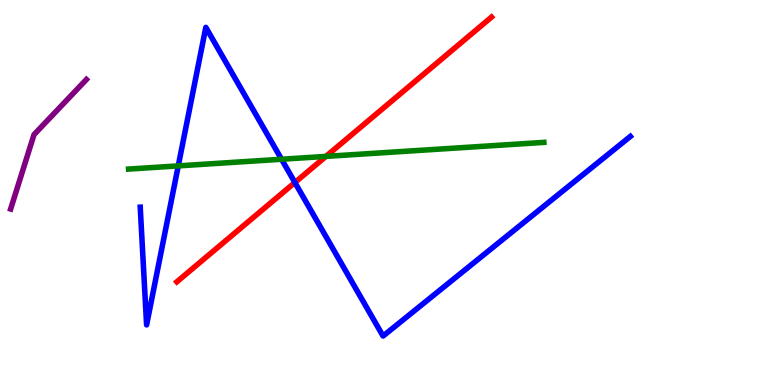[{'lines': ['blue', 'red'], 'intersections': [{'x': 3.81, 'y': 5.26}]}, {'lines': ['green', 'red'], 'intersections': [{'x': 4.21, 'y': 5.94}]}, {'lines': ['purple', 'red'], 'intersections': []}, {'lines': ['blue', 'green'], 'intersections': [{'x': 2.3, 'y': 5.69}, {'x': 3.63, 'y': 5.86}]}, {'lines': ['blue', 'purple'], 'intersections': []}, {'lines': ['green', 'purple'], 'intersections': []}]